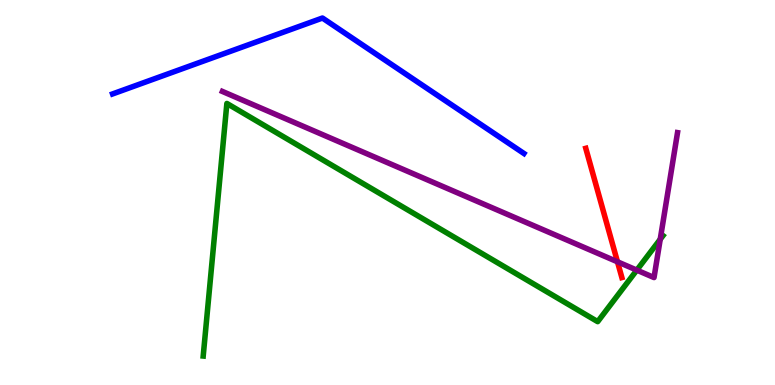[{'lines': ['blue', 'red'], 'intersections': []}, {'lines': ['green', 'red'], 'intersections': []}, {'lines': ['purple', 'red'], 'intersections': [{'x': 7.97, 'y': 3.2}]}, {'lines': ['blue', 'green'], 'intersections': []}, {'lines': ['blue', 'purple'], 'intersections': []}, {'lines': ['green', 'purple'], 'intersections': [{'x': 8.22, 'y': 2.98}, {'x': 8.52, 'y': 3.78}]}]